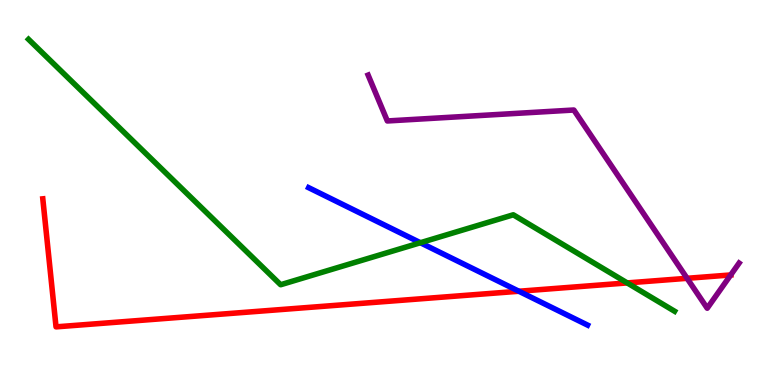[{'lines': ['blue', 'red'], 'intersections': [{'x': 6.7, 'y': 2.44}]}, {'lines': ['green', 'red'], 'intersections': [{'x': 8.09, 'y': 2.65}]}, {'lines': ['purple', 'red'], 'intersections': [{'x': 8.87, 'y': 2.77}, {'x': 9.43, 'y': 2.86}]}, {'lines': ['blue', 'green'], 'intersections': [{'x': 5.42, 'y': 3.7}]}, {'lines': ['blue', 'purple'], 'intersections': []}, {'lines': ['green', 'purple'], 'intersections': []}]